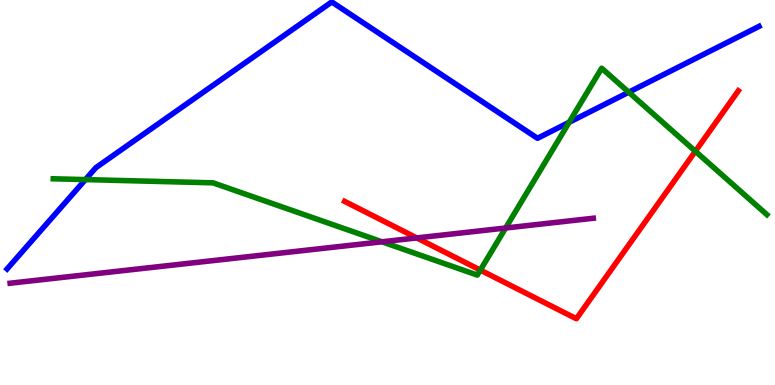[{'lines': ['blue', 'red'], 'intersections': []}, {'lines': ['green', 'red'], 'intersections': [{'x': 6.2, 'y': 2.98}, {'x': 8.97, 'y': 6.07}]}, {'lines': ['purple', 'red'], 'intersections': [{'x': 5.38, 'y': 3.82}]}, {'lines': ['blue', 'green'], 'intersections': [{'x': 1.1, 'y': 5.34}, {'x': 7.34, 'y': 6.82}, {'x': 8.11, 'y': 7.61}]}, {'lines': ['blue', 'purple'], 'intersections': []}, {'lines': ['green', 'purple'], 'intersections': [{'x': 4.93, 'y': 3.72}, {'x': 6.52, 'y': 4.08}]}]